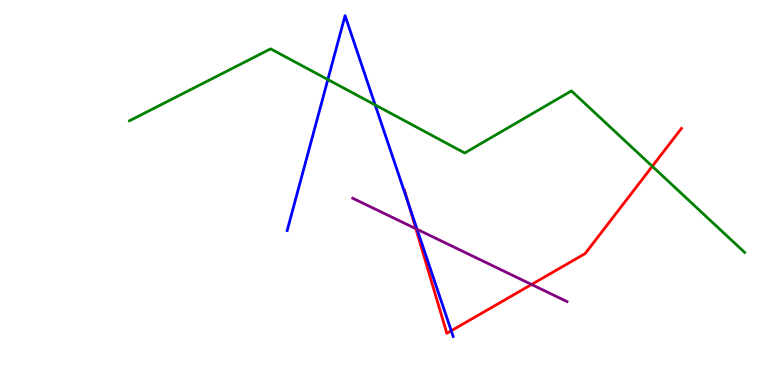[{'lines': ['blue', 'red'], 'intersections': [{'x': 5.27, 'y': 4.69}, {'x': 5.82, 'y': 1.41}]}, {'lines': ['green', 'red'], 'intersections': [{'x': 8.42, 'y': 5.68}]}, {'lines': ['purple', 'red'], 'intersections': [{'x': 5.37, 'y': 4.06}, {'x': 6.86, 'y': 2.61}]}, {'lines': ['blue', 'green'], 'intersections': [{'x': 4.23, 'y': 7.93}, {'x': 4.84, 'y': 7.27}]}, {'lines': ['blue', 'purple'], 'intersections': [{'x': 5.38, 'y': 4.04}]}, {'lines': ['green', 'purple'], 'intersections': []}]